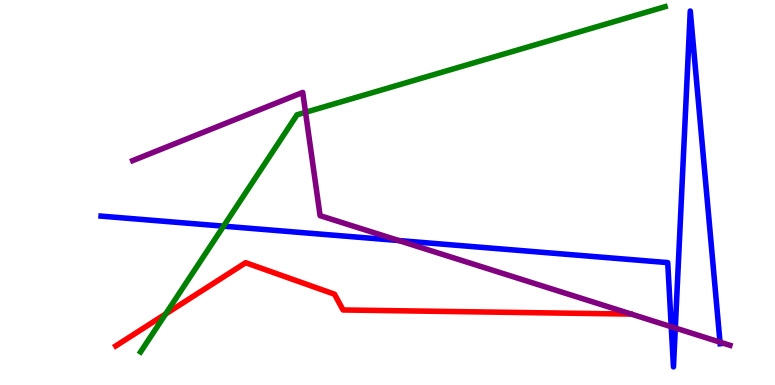[{'lines': ['blue', 'red'], 'intersections': []}, {'lines': ['green', 'red'], 'intersections': [{'x': 2.14, 'y': 1.84}]}, {'lines': ['purple', 'red'], 'intersections': []}, {'lines': ['blue', 'green'], 'intersections': [{'x': 2.88, 'y': 4.13}]}, {'lines': ['blue', 'purple'], 'intersections': [{'x': 5.15, 'y': 3.75}, {'x': 8.66, 'y': 1.51}, {'x': 8.71, 'y': 1.48}, {'x': 9.29, 'y': 1.11}]}, {'lines': ['green', 'purple'], 'intersections': [{'x': 3.94, 'y': 7.08}]}]